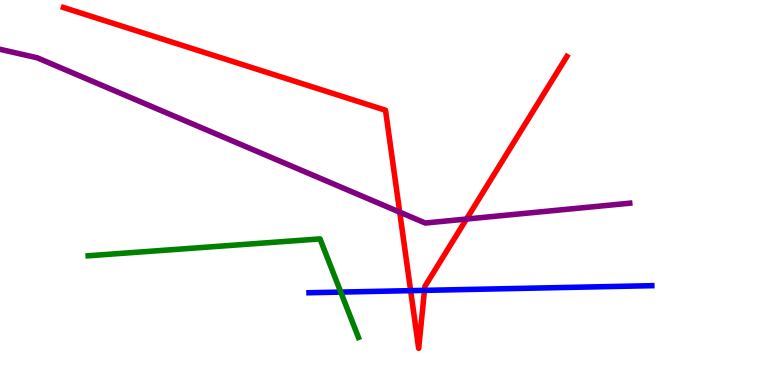[{'lines': ['blue', 'red'], 'intersections': [{'x': 5.3, 'y': 2.45}, {'x': 5.48, 'y': 2.46}]}, {'lines': ['green', 'red'], 'intersections': []}, {'lines': ['purple', 'red'], 'intersections': [{'x': 5.16, 'y': 4.49}, {'x': 6.02, 'y': 4.31}]}, {'lines': ['blue', 'green'], 'intersections': [{'x': 4.4, 'y': 2.41}]}, {'lines': ['blue', 'purple'], 'intersections': []}, {'lines': ['green', 'purple'], 'intersections': []}]